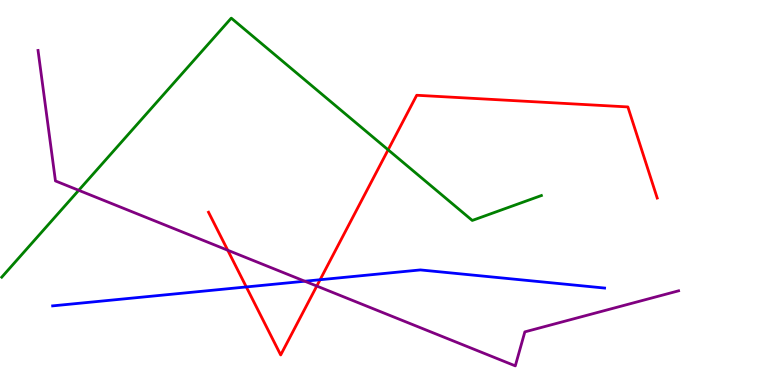[{'lines': ['blue', 'red'], 'intersections': [{'x': 3.18, 'y': 2.55}, {'x': 4.13, 'y': 2.73}]}, {'lines': ['green', 'red'], 'intersections': [{'x': 5.01, 'y': 6.11}]}, {'lines': ['purple', 'red'], 'intersections': [{'x': 2.94, 'y': 3.5}, {'x': 4.09, 'y': 2.57}]}, {'lines': ['blue', 'green'], 'intersections': []}, {'lines': ['blue', 'purple'], 'intersections': [{'x': 3.93, 'y': 2.7}]}, {'lines': ['green', 'purple'], 'intersections': [{'x': 1.02, 'y': 5.06}]}]